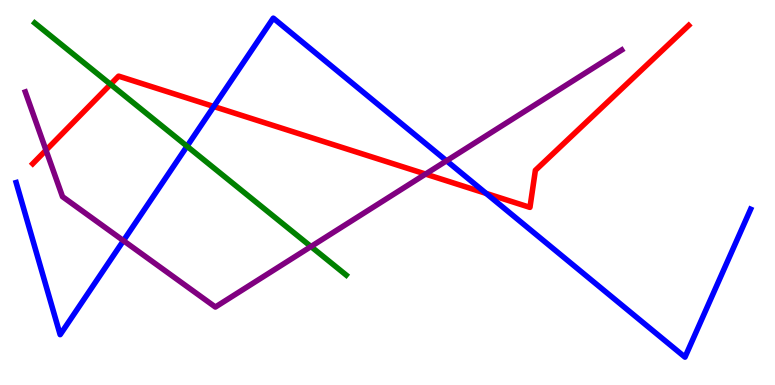[{'lines': ['blue', 'red'], 'intersections': [{'x': 2.76, 'y': 7.23}, {'x': 6.27, 'y': 4.98}]}, {'lines': ['green', 'red'], 'intersections': [{'x': 1.43, 'y': 7.81}]}, {'lines': ['purple', 'red'], 'intersections': [{'x': 0.594, 'y': 6.1}, {'x': 5.49, 'y': 5.48}]}, {'lines': ['blue', 'green'], 'intersections': [{'x': 2.41, 'y': 6.2}]}, {'lines': ['blue', 'purple'], 'intersections': [{'x': 1.59, 'y': 3.75}, {'x': 5.76, 'y': 5.82}]}, {'lines': ['green', 'purple'], 'intersections': [{'x': 4.01, 'y': 3.6}]}]